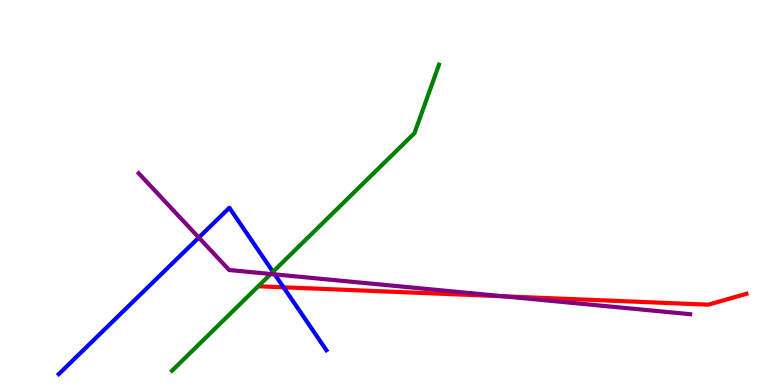[{'lines': ['blue', 'red'], 'intersections': [{'x': 3.66, 'y': 2.54}]}, {'lines': ['green', 'red'], 'intersections': []}, {'lines': ['purple', 'red'], 'intersections': [{'x': 6.49, 'y': 2.3}]}, {'lines': ['blue', 'green'], 'intersections': [{'x': 3.52, 'y': 2.94}]}, {'lines': ['blue', 'purple'], 'intersections': [{'x': 2.57, 'y': 3.83}, {'x': 3.55, 'y': 2.87}]}, {'lines': ['green', 'purple'], 'intersections': [{'x': 3.49, 'y': 2.88}]}]